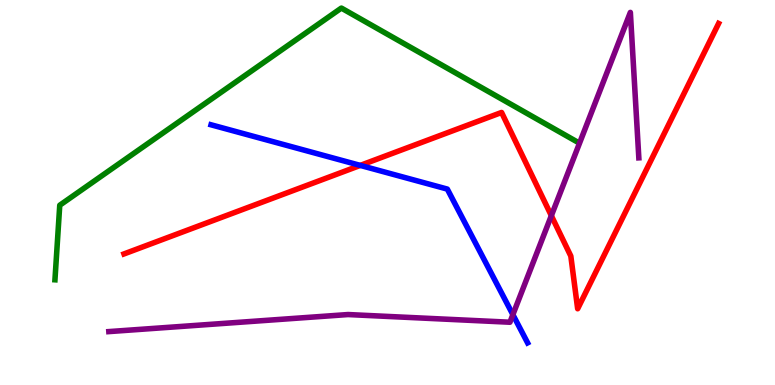[{'lines': ['blue', 'red'], 'intersections': [{'x': 4.65, 'y': 5.7}]}, {'lines': ['green', 'red'], 'intersections': []}, {'lines': ['purple', 'red'], 'intersections': [{'x': 7.11, 'y': 4.4}]}, {'lines': ['blue', 'green'], 'intersections': []}, {'lines': ['blue', 'purple'], 'intersections': [{'x': 6.62, 'y': 1.83}]}, {'lines': ['green', 'purple'], 'intersections': []}]